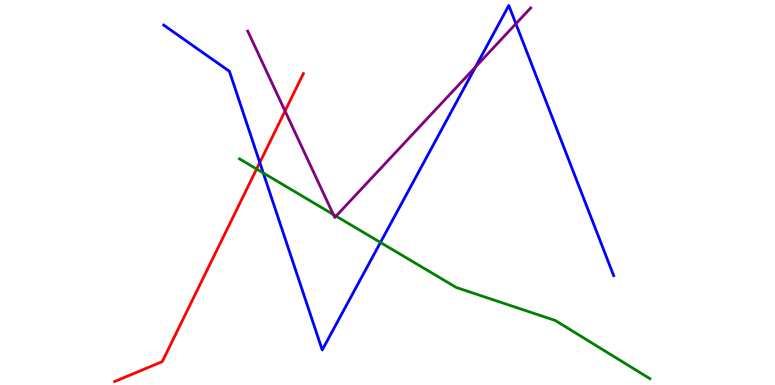[{'lines': ['blue', 'red'], 'intersections': [{'x': 3.35, 'y': 5.78}]}, {'lines': ['green', 'red'], 'intersections': [{'x': 3.31, 'y': 5.61}]}, {'lines': ['purple', 'red'], 'intersections': [{'x': 3.68, 'y': 7.12}]}, {'lines': ['blue', 'green'], 'intersections': [{'x': 3.4, 'y': 5.51}, {'x': 4.91, 'y': 3.7}]}, {'lines': ['blue', 'purple'], 'intersections': [{'x': 6.14, 'y': 8.26}, {'x': 6.66, 'y': 9.38}]}, {'lines': ['green', 'purple'], 'intersections': [{'x': 4.3, 'y': 4.43}, {'x': 4.34, 'y': 4.39}]}]